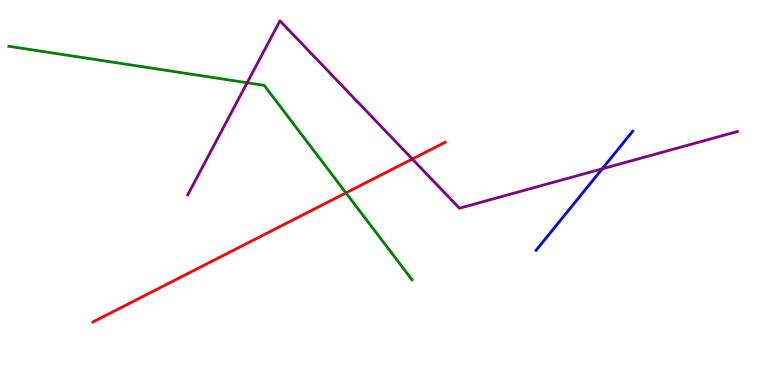[{'lines': ['blue', 'red'], 'intersections': []}, {'lines': ['green', 'red'], 'intersections': [{'x': 4.46, 'y': 4.99}]}, {'lines': ['purple', 'red'], 'intersections': [{'x': 5.32, 'y': 5.87}]}, {'lines': ['blue', 'green'], 'intersections': []}, {'lines': ['blue', 'purple'], 'intersections': [{'x': 7.77, 'y': 5.61}]}, {'lines': ['green', 'purple'], 'intersections': [{'x': 3.19, 'y': 7.85}]}]